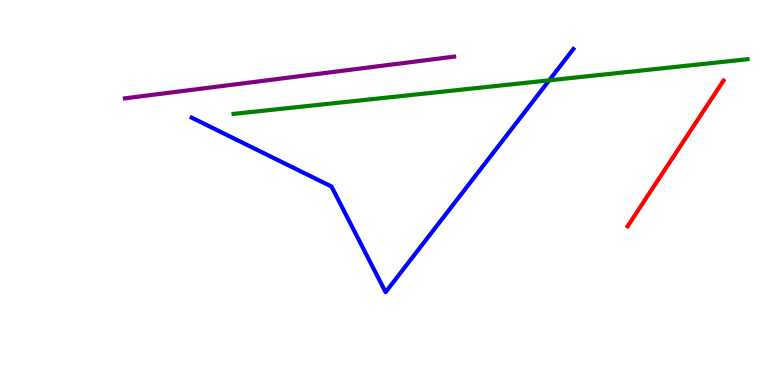[{'lines': ['blue', 'red'], 'intersections': []}, {'lines': ['green', 'red'], 'intersections': []}, {'lines': ['purple', 'red'], 'intersections': []}, {'lines': ['blue', 'green'], 'intersections': [{'x': 7.09, 'y': 7.91}]}, {'lines': ['blue', 'purple'], 'intersections': []}, {'lines': ['green', 'purple'], 'intersections': []}]